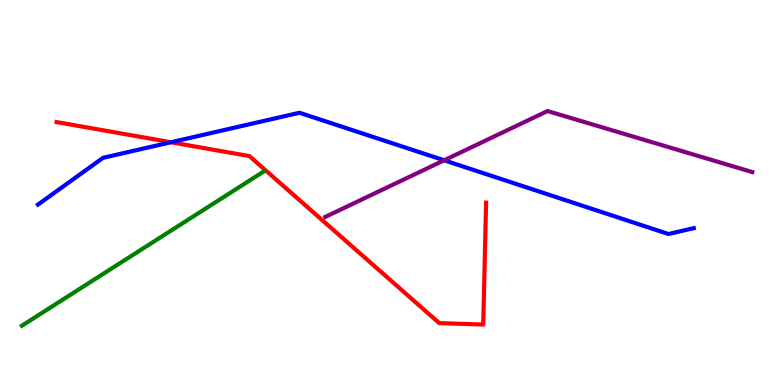[{'lines': ['blue', 'red'], 'intersections': [{'x': 2.21, 'y': 6.31}]}, {'lines': ['green', 'red'], 'intersections': []}, {'lines': ['purple', 'red'], 'intersections': []}, {'lines': ['blue', 'green'], 'intersections': []}, {'lines': ['blue', 'purple'], 'intersections': [{'x': 5.73, 'y': 5.84}]}, {'lines': ['green', 'purple'], 'intersections': []}]